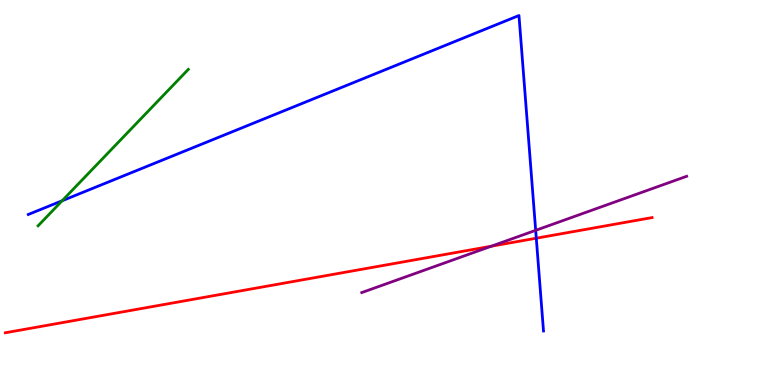[{'lines': ['blue', 'red'], 'intersections': [{'x': 6.92, 'y': 3.81}]}, {'lines': ['green', 'red'], 'intersections': []}, {'lines': ['purple', 'red'], 'intersections': [{'x': 6.34, 'y': 3.6}]}, {'lines': ['blue', 'green'], 'intersections': [{'x': 0.802, 'y': 4.79}]}, {'lines': ['blue', 'purple'], 'intersections': [{'x': 6.91, 'y': 4.02}]}, {'lines': ['green', 'purple'], 'intersections': []}]